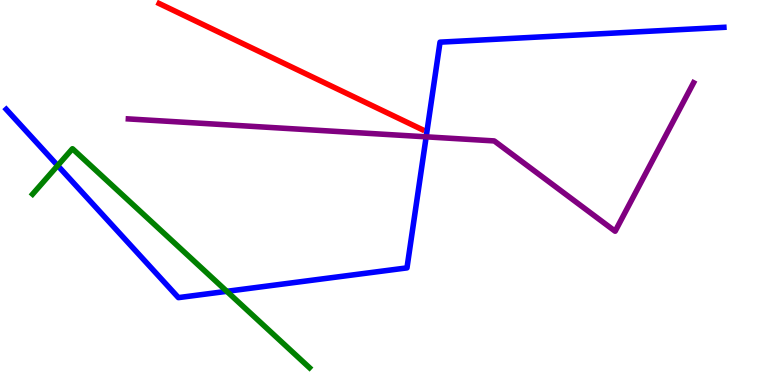[{'lines': ['blue', 'red'], 'intersections': []}, {'lines': ['green', 'red'], 'intersections': []}, {'lines': ['purple', 'red'], 'intersections': []}, {'lines': ['blue', 'green'], 'intersections': [{'x': 0.744, 'y': 5.7}, {'x': 2.93, 'y': 2.43}]}, {'lines': ['blue', 'purple'], 'intersections': [{'x': 5.5, 'y': 6.45}]}, {'lines': ['green', 'purple'], 'intersections': []}]